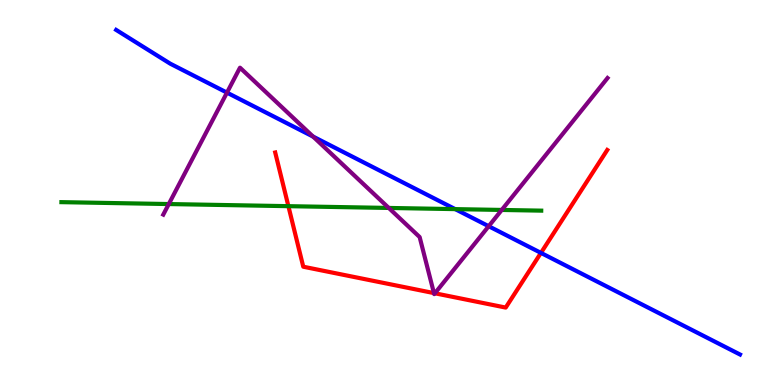[{'lines': ['blue', 'red'], 'intersections': [{'x': 6.98, 'y': 3.43}]}, {'lines': ['green', 'red'], 'intersections': [{'x': 3.72, 'y': 4.65}]}, {'lines': ['purple', 'red'], 'intersections': [{'x': 5.6, 'y': 2.39}, {'x': 5.61, 'y': 2.38}]}, {'lines': ['blue', 'green'], 'intersections': [{'x': 5.87, 'y': 4.57}]}, {'lines': ['blue', 'purple'], 'intersections': [{'x': 2.93, 'y': 7.59}, {'x': 4.04, 'y': 6.45}, {'x': 6.31, 'y': 4.12}]}, {'lines': ['green', 'purple'], 'intersections': [{'x': 2.18, 'y': 4.7}, {'x': 5.02, 'y': 4.6}, {'x': 6.47, 'y': 4.55}]}]